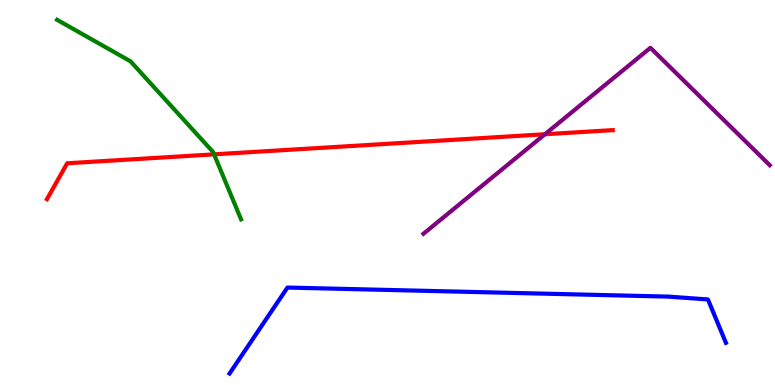[{'lines': ['blue', 'red'], 'intersections': []}, {'lines': ['green', 'red'], 'intersections': [{'x': 2.76, 'y': 5.99}]}, {'lines': ['purple', 'red'], 'intersections': [{'x': 7.03, 'y': 6.51}]}, {'lines': ['blue', 'green'], 'intersections': []}, {'lines': ['blue', 'purple'], 'intersections': []}, {'lines': ['green', 'purple'], 'intersections': []}]